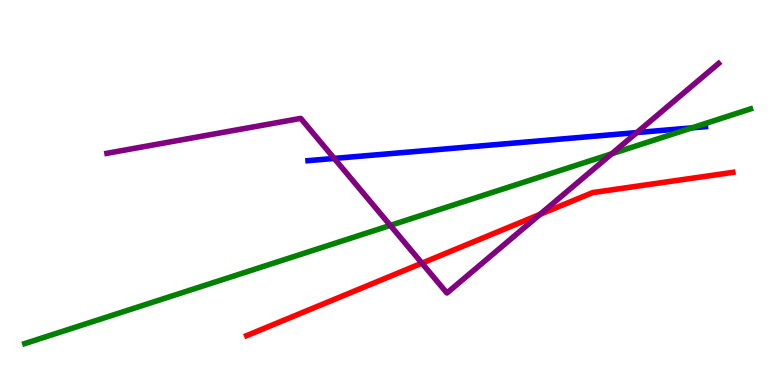[{'lines': ['blue', 'red'], 'intersections': []}, {'lines': ['green', 'red'], 'intersections': []}, {'lines': ['purple', 'red'], 'intersections': [{'x': 5.44, 'y': 3.16}, {'x': 6.97, 'y': 4.43}]}, {'lines': ['blue', 'green'], 'intersections': [{'x': 8.93, 'y': 6.68}]}, {'lines': ['blue', 'purple'], 'intersections': [{'x': 4.31, 'y': 5.88}, {'x': 8.22, 'y': 6.56}]}, {'lines': ['green', 'purple'], 'intersections': [{'x': 5.04, 'y': 4.15}, {'x': 7.89, 'y': 6.0}]}]